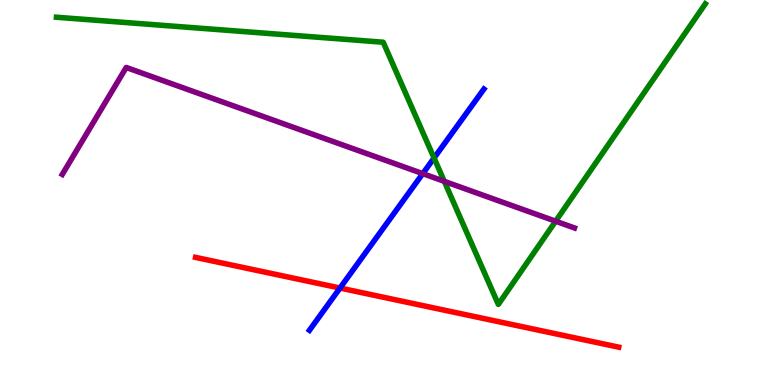[{'lines': ['blue', 'red'], 'intersections': [{'x': 4.39, 'y': 2.52}]}, {'lines': ['green', 'red'], 'intersections': []}, {'lines': ['purple', 'red'], 'intersections': []}, {'lines': ['blue', 'green'], 'intersections': [{'x': 5.6, 'y': 5.9}]}, {'lines': ['blue', 'purple'], 'intersections': [{'x': 5.45, 'y': 5.49}]}, {'lines': ['green', 'purple'], 'intersections': [{'x': 5.73, 'y': 5.29}, {'x': 7.17, 'y': 4.25}]}]